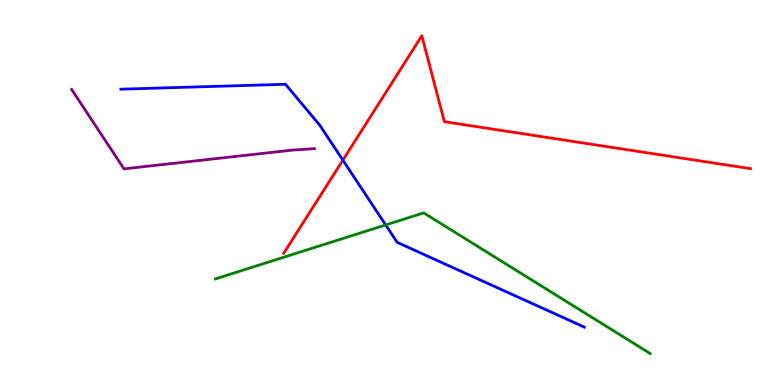[{'lines': ['blue', 'red'], 'intersections': [{'x': 4.42, 'y': 5.84}]}, {'lines': ['green', 'red'], 'intersections': []}, {'lines': ['purple', 'red'], 'intersections': []}, {'lines': ['blue', 'green'], 'intersections': [{'x': 4.98, 'y': 4.16}]}, {'lines': ['blue', 'purple'], 'intersections': []}, {'lines': ['green', 'purple'], 'intersections': []}]